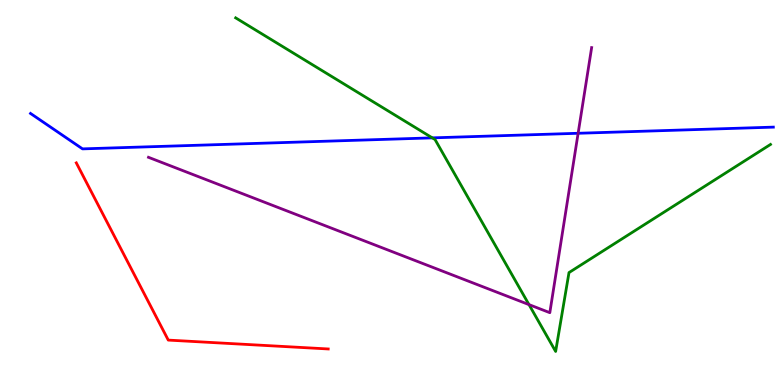[{'lines': ['blue', 'red'], 'intersections': []}, {'lines': ['green', 'red'], 'intersections': []}, {'lines': ['purple', 'red'], 'intersections': []}, {'lines': ['blue', 'green'], 'intersections': [{'x': 5.58, 'y': 6.42}]}, {'lines': ['blue', 'purple'], 'intersections': [{'x': 7.46, 'y': 6.54}]}, {'lines': ['green', 'purple'], 'intersections': [{'x': 6.83, 'y': 2.09}]}]